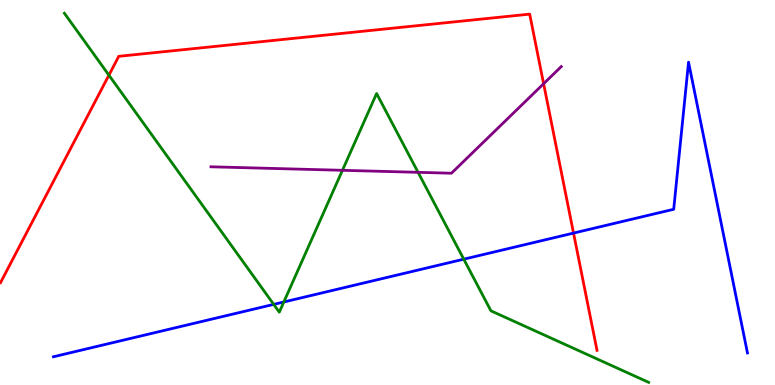[{'lines': ['blue', 'red'], 'intersections': [{'x': 7.4, 'y': 3.95}]}, {'lines': ['green', 'red'], 'intersections': [{'x': 1.41, 'y': 8.05}]}, {'lines': ['purple', 'red'], 'intersections': [{'x': 7.01, 'y': 7.83}]}, {'lines': ['blue', 'green'], 'intersections': [{'x': 3.53, 'y': 2.09}, {'x': 3.66, 'y': 2.16}, {'x': 5.98, 'y': 3.27}]}, {'lines': ['blue', 'purple'], 'intersections': []}, {'lines': ['green', 'purple'], 'intersections': [{'x': 4.42, 'y': 5.58}, {'x': 5.39, 'y': 5.52}]}]